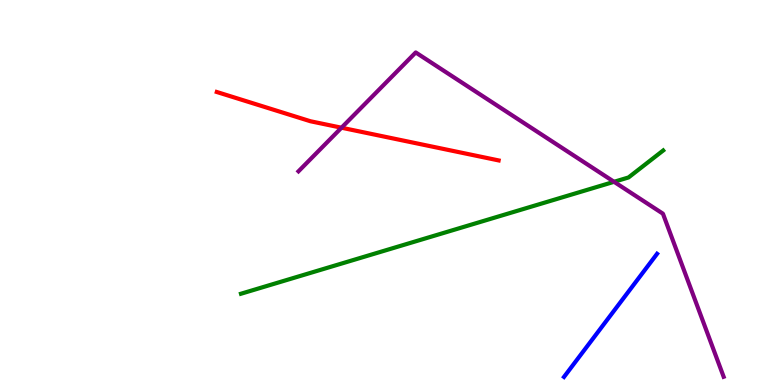[{'lines': ['blue', 'red'], 'intersections': []}, {'lines': ['green', 'red'], 'intersections': []}, {'lines': ['purple', 'red'], 'intersections': [{'x': 4.41, 'y': 6.68}]}, {'lines': ['blue', 'green'], 'intersections': []}, {'lines': ['blue', 'purple'], 'intersections': []}, {'lines': ['green', 'purple'], 'intersections': [{'x': 7.92, 'y': 5.28}]}]